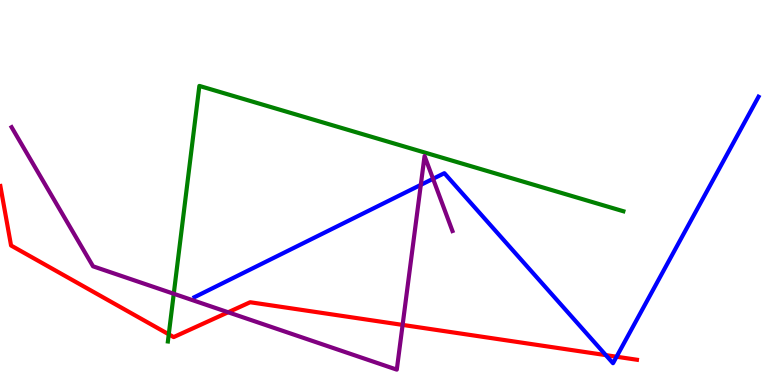[{'lines': ['blue', 'red'], 'intersections': [{'x': 7.82, 'y': 0.776}, {'x': 7.96, 'y': 0.734}]}, {'lines': ['green', 'red'], 'intersections': [{'x': 2.18, 'y': 1.32}]}, {'lines': ['purple', 'red'], 'intersections': [{'x': 2.94, 'y': 1.89}, {'x': 5.19, 'y': 1.56}]}, {'lines': ['blue', 'green'], 'intersections': []}, {'lines': ['blue', 'purple'], 'intersections': [{'x': 5.43, 'y': 5.2}, {'x': 5.59, 'y': 5.36}]}, {'lines': ['green', 'purple'], 'intersections': [{'x': 2.24, 'y': 2.37}]}]